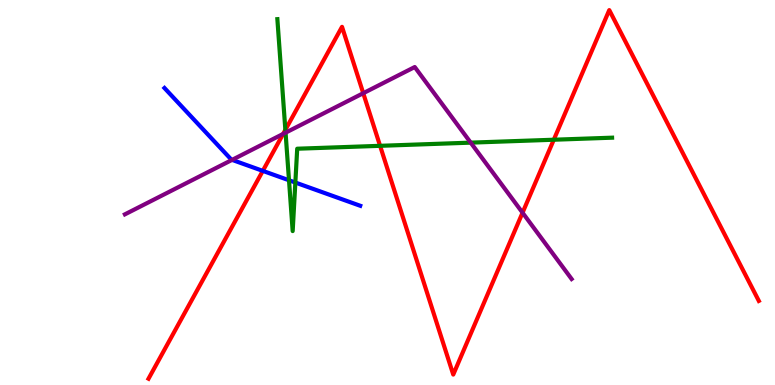[{'lines': ['blue', 'red'], 'intersections': [{'x': 3.39, 'y': 5.56}]}, {'lines': ['green', 'red'], 'intersections': [{'x': 3.68, 'y': 6.63}, {'x': 4.9, 'y': 6.21}, {'x': 7.15, 'y': 6.37}]}, {'lines': ['purple', 'red'], 'intersections': [{'x': 3.65, 'y': 6.52}, {'x': 4.69, 'y': 7.58}, {'x': 6.74, 'y': 4.48}]}, {'lines': ['blue', 'green'], 'intersections': [{'x': 3.73, 'y': 5.32}, {'x': 3.81, 'y': 5.26}]}, {'lines': ['blue', 'purple'], 'intersections': [{'x': 2.99, 'y': 5.85}]}, {'lines': ['green', 'purple'], 'intersections': [{'x': 3.68, 'y': 6.55}, {'x': 6.07, 'y': 6.3}]}]